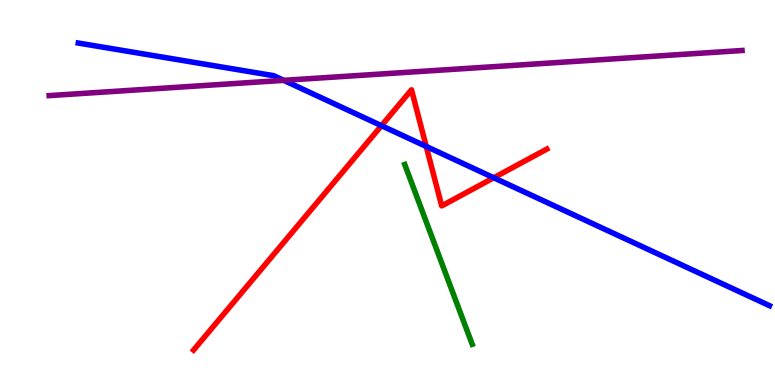[{'lines': ['blue', 'red'], 'intersections': [{'x': 4.92, 'y': 6.74}, {'x': 5.5, 'y': 6.2}, {'x': 6.37, 'y': 5.38}]}, {'lines': ['green', 'red'], 'intersections': []}, {'lines': ['purple', 'red'], 'intersections': []}, {'lines': ['blue', 'green'], 'intersections': []}, {'lines': ['blue', 'purple'], 'intersections': [{'x': 3.66, 'y': 7.91}]}, {'lines': ['green', 'purple'], 'intersections': []}]